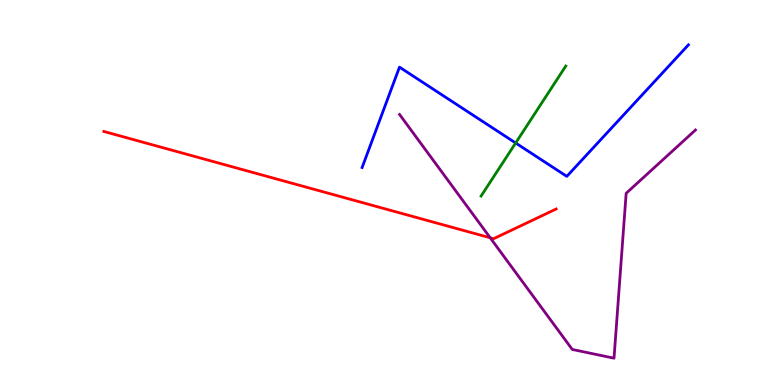[{'lines': ['blue', 'red'], 'intersections': []}, {'lines': ['green', 'red'], 'intersections': []}, {'lines': ['purple', 'red'], 'intersections': [{'x': 6.33, 'y': 3.82}]}, {'lines': ['blue', 'green'], 'intersections': [{'x': 6.65, 'y': 6.29}]}, {'lines': ['blue', 'purple'], 'intersections': []}, {'lines': ['green', 'purple'], 'intersections': []}]